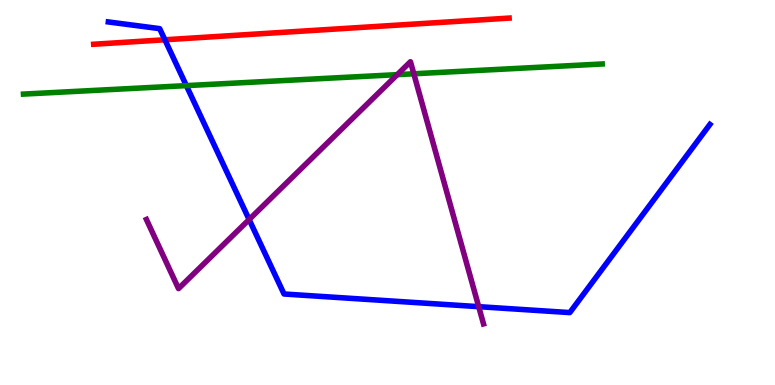[{'lines': ['blue', 'red'], 'intersections': [{'x': 2.13, 'y': 8.97}]}, {'lines': ['green', 'red'], 'intersections': []}, {'lines': ['purple', 'red'], 'intersections': []}, {'lines': ['blue', 'green'], 'intersections': [{'x': 2.4, 'y': 7.78}]}, {'lines': ['blue', 'purple'], 'intersections': [{'x': 3.21, 'y': 4.3}, {'x': 6.18, 'y': 2.03}]}, {'lines': ['green', 'purple'], 'intersections': [{'x': 5.13, 'y': 8.06}, {'x': 5.34, 'y': 8.08}]}]